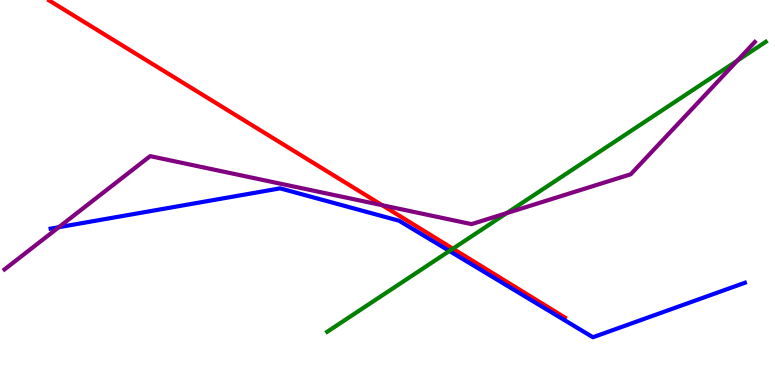[{'lines': ['blue', 'red'], 'intersections': []}, {'lines': ['green', 'red'], 'intersections': [{'x': 5.84, 'y': 3.54}]}, {'lines': ['purple', 'red'], 'intersections': [{'x': 4.93, 'y': 4.67}]}, {'lines': ['blue', 'green'], 'intersections': [{'x': 5.8, 'y': 3.48}]}, {'lines': ['blue', 'purple'], 'intersections': [{'x': 0.759, 'y': 4.1}]}, {'lines': ['green', 'purple'], 'intersections': [{'x': 6.54, 'y': 4.46}, {'x': 9.52, 'y': 8.43}]}]